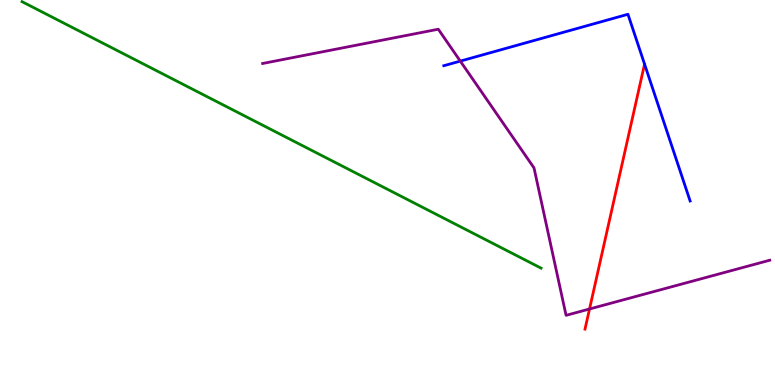[{'lines': ['blue', 'red'], 'intersections': []}, {'lines': ['green', 'red'], 'intersections': []}, {'lines': ['purple', 'red'], 'intersections': [{'x': 7.61, 'y': 1.97}]}, {'lines': ['blue', 'green'], 'intersections': []}, {'lines': ['blue', 'purple'], 'intersections': [{'x': 5.94, 'y': 8.41}]}, {'lines': ['green', 'purple'], 'intersections': []}]